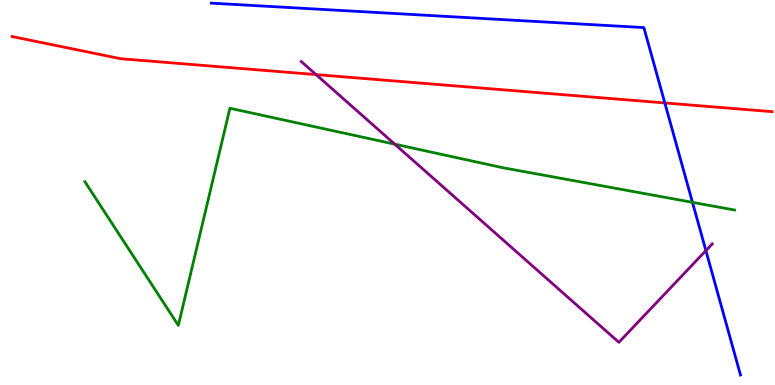[{'lines': ['blue', 'red'], 'intersections': [{'x': 8.58, 'y': 7.33}]}, {'lines': ['green', 'red'], 'intersections': []}, {'lines': ['purple', 'red'], 'intersections': [{'x': 4.08, 'y': 8.06}]}, {'lines': ['blue', 'green'], 'intersections': [{'x': 8.94, 'y': 4.74}]}, {'lines': ['blue', 'purple'], 'intersections': [{'x': 9.11, 'y': 3.49}]}, {'lines': ['green', 'purple'], 'intersections': [{'x': 5.09, 'y': 6.26}]}]